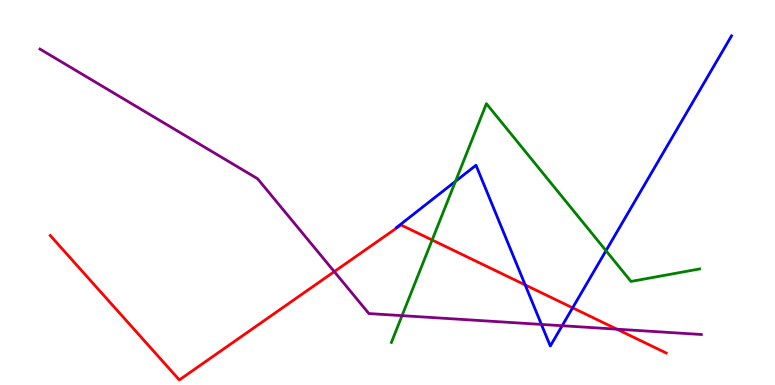[{'lines': ['blue', 'red'], 'intersections': [{'x': 6.78, 'y': 2.6}, {'x': 7.39, 'y': 2.0}]}, {'lines': ['green', 'red'], 'intersections': [{'x': 5.58, 'y': 3.77}]}, {'lines': ['purple', 'red'], 'intersections': [{'x': 4.31, 'y': 2.94}, {'x': 7.96, 'y': 1.45}]}, {'lines': ['blue', 'green'], 'intersections': [{'x': 5.88, 'y': 5.29}, {'x': 7.82, 'y': 3.49}]}, {'lines': ['blue', 'purple'], 'intersections': [{'x': 6.99, 'y': 1.57}, {'x': 7.25, 'y': 1.54}]}, {'lines': ['green', 'purple'], 'intersections': [{'x': 5.19, 'y': 1.8}]}]